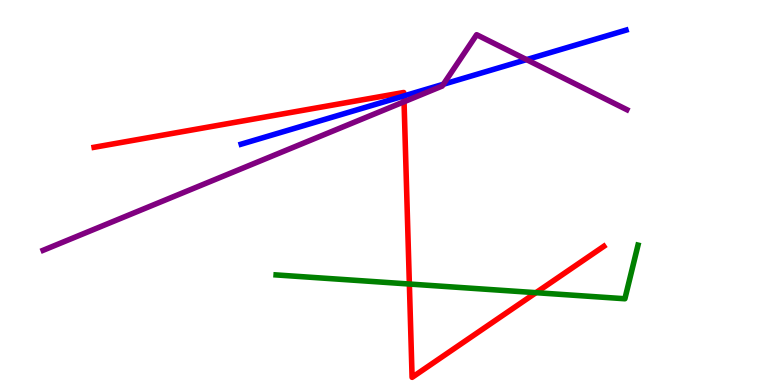[{'lines': ['blue', 'red'], 'intersections': [{'x': 5.21, 'y': 7.51}]}, {'lines': ['green', 'red'], 'intersections': [{'x': 5.28, 'y': 2.62}, {'x': 6.92, 'y': 2.4}]}, {'lines': ['purple', 'red'], 'intersections': [{'x': 5.21, 'y': 7.36}]}, {'lines': ['blue', 'green'], 'intersections': []}, {'lines': ['blue', 'purple'], 'intersections': [{'x': 5.72, 'y': 7.81}, {'x': 6.79, 'y': 8.45}]}, {'lines': ['green', 'purple'], 'intersections': []}]